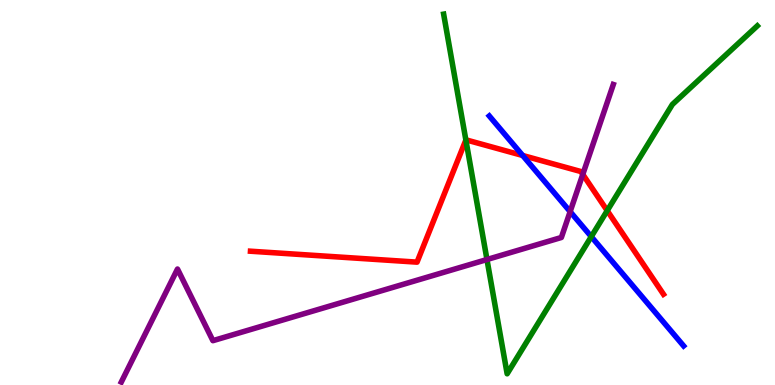[{'lines': ['blue', 'red'], 'intersections': [{'x': 6.74, 'y': 5.96}]}, {'lines': ['green', 'red'], 'intersections': [{'x': 6.01, 'y': 6.36}, {'x': 7.84, 'y': 4.53}]}, {'lines': ['purple', 'red'], 'intersections': [{'x': 7.52, 'y': 5.47}]}, {'lines': ['blue', 'green'], 'intersections': [{'x': 7.63, 'y': 3.85}]}, {'lines': ['blue', 'purple'], 'intersections': [{'x': 7.36, 'y': 4.5}]}, {'lines': ['green', 'purple'], 'intersections': [{'x': 6.28, 'y': 3.26}]}]